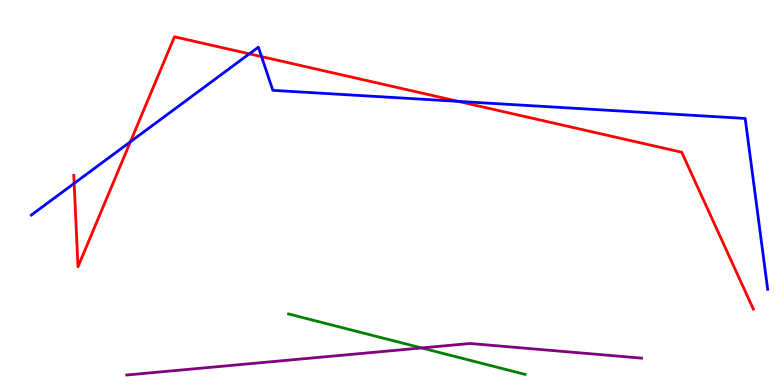[{'lines': ['blue', 'red'], 'intersections': [{'x': 0.957, 'y': 5.24}, {'x': 1.68, 'y': 6.32}, {'x': 3.22, 'y': 8.6}, {'x': 3.37, 'y': 8.53}, {'x': 5.91, 'y': 7.37}]}, {'lines': ['green', 'red'], 'intersections': []}, {'lines': ['purple', 'red'], 'intersections': []}, {'lines': ['blue', 'green'], 'intersections': []}, {'lines': ['blue', 'purple'], 'intersections': []}, {'lines': ['green', 'purple'], 'intersections': [{'x': 5.44, 'y': 0.963}]}]